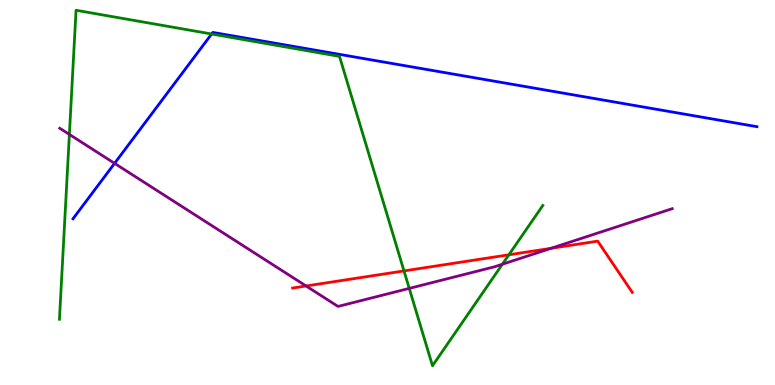[{'lines': ['blue', 'red'], 'intersections': []}, {'lines': ['green', 'red'], 'intersections': [{'x': 5.21, 'y': 2.96}, {'x': 6.57, 'y': 3.38}]}, {'lines': ['purple', 'red'], 'intersections': [{'x': 3.95, 'y': 2.57}, {'x': 7.11, 'y': 3.55}]}, {'lines': ['blue', 'green'], 'intersections': [{'x': 2.73, 'y': 9.12}]}, {'lines': ['blue', 'purple'], 'intersections': [{'x': 1.48, 'y': 5.76}]}, {'lines': ['green', 'purple'], 'intersections': [{'x': 0.895, 'y': 6.51}, {'x': 5.28, 'y': 2.51}, {'x': 6.48, 'y': 3.14}]}]